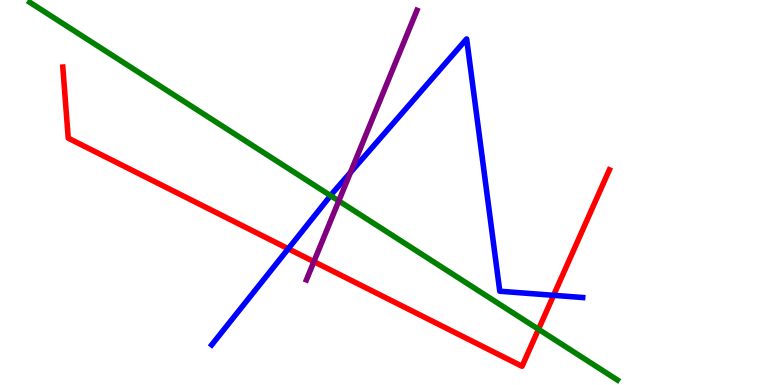[{'lines': ['blue', 'red'], 'intersections': [{'x': 3.72, 'y': 3.54}, {'x': 7.14, 'y': 2.33}]}, {'lines': ['green', 'red'], 'intersections': [{'x': 6.95, 'y': 1.45}]}, {'lines': ['purple', 'red'], 'intersections': [{'x': 4.05, 'y': 3.2}]}, {'lines': ['blue', 'green'], 'intersections': [{'x': 4.27, 'y': 4.92}]}, {'lines': ['blue', 'purple'], 'intersections': [{'x': 4.52, 'y': 5.52}]}, {'lines': ['green', 'purple'], 'intersections': [{'x': 4.37, 'y': 4.78}]}]